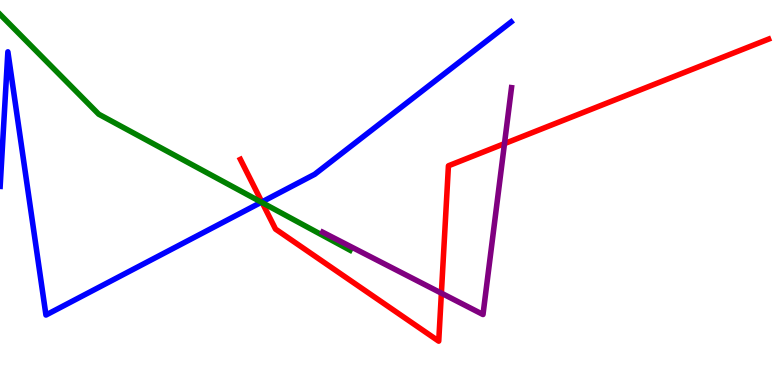[{'lines': ['blue', 'red'], 'intersections': [{'x': 3.38, 'y': 4.75}]}, {'lines': ['green', 'red'], 'intersections': [{'x': 3.38, 'y': 4.74}]}, {'lines': ['purple', 'red'], 'intersections': [{'x': 5.7, 'y': 2.39}, {'x': 6.51, 'y': 6.27}]}, {'lines': ['blue', 'green'], 'intersections': [{'x': 3.37, 'y': 4.75}]}, {'lines': ['blue', 'purple'], 'intersections': []}, {'lines': ['green', 'purple'], 'intersections': []}]